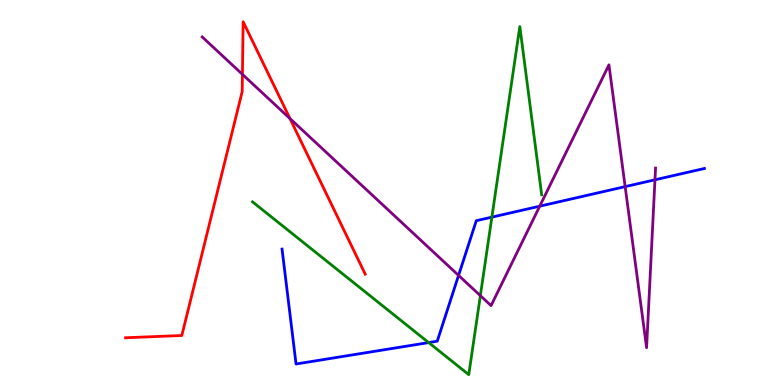[{'lines': ['blue', 'red'], 'intersections': []}, {'lines': ['green', 'red'], 'intersections': []}, {'lines': ['purple', 'red'], 'intersections': [{'x': 3.13, 'y': 8.07}, {'x': 3.74, 'y': 6.92}]}, {'lines': ['blue', 'green'], 'intersections': [{'x': 5.53, 'y': 1.1}, {'x': 6.35, 'y': 4.36}]}, {'lines': ['blue', 'purple'], 'intersections': [{'x': 5.92, 'y': 2.85}, {'x': 6.96, 'y': 4.64}, {'x': 8.07, 'y': 5.15}, {'x': 8.45, 'y': 5.33}]}, {'lines': ['green', 'purple'], 'intersections': [{'x': 6.2, 'y': 2.32}]}]